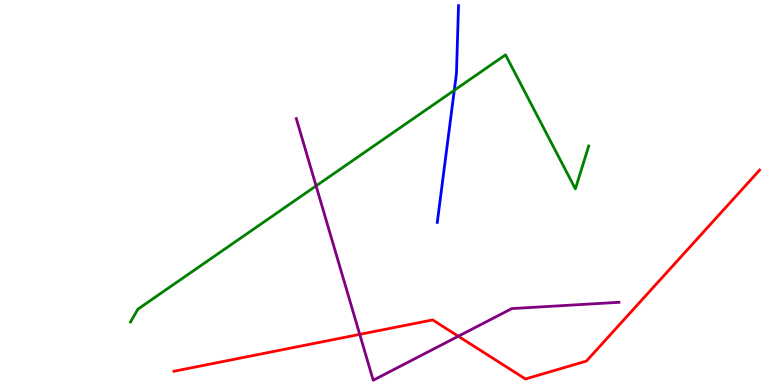[{'lines': ['blue', 'red'], 'intersections': []}, {'lines': ['green', 'red'], 'intersections': []}, {'lines': ['purple', 'red'], 'intersections': [{'x': 4.64, 'y': 1.31}, {'x': 5.91, 'y': 1.27}]}, {'lines': ['blue', 'green'], 'intersections': [{'x': 5.86, 'y': 7.66}]}, {'lines': ['blue', 'purple'], 'intersections': []}, {'lines': ['green', 'purple'], 'intersections': [{'x': 4.08, 'y': 5.17}]}]